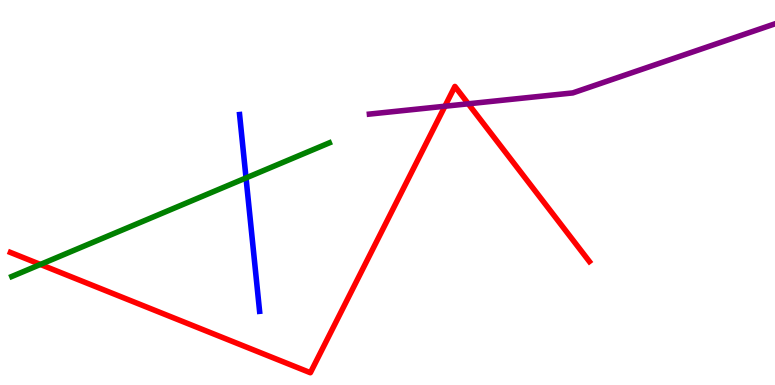[{'lines': ['blue', 'red'], 'intersections': []}, {'lines': ['green', 'red'], 'intersections': [{'x': 0.521, 'y': 3.13}]}, {'lines': ['purple', 'red'], 'intersections': [{'x': 5.74, 'y': 7.24}, {'x': 6.04, 'y': 7.3}]}, {'lines': ['blue', 'green'], 'intersections': [{'x': 3.17, 'y': 5.38}]}, {'lines': ['blue', 'purple'], 'intersections': []}, {'lines': ['green', 'purple'], 'intersections': []}]